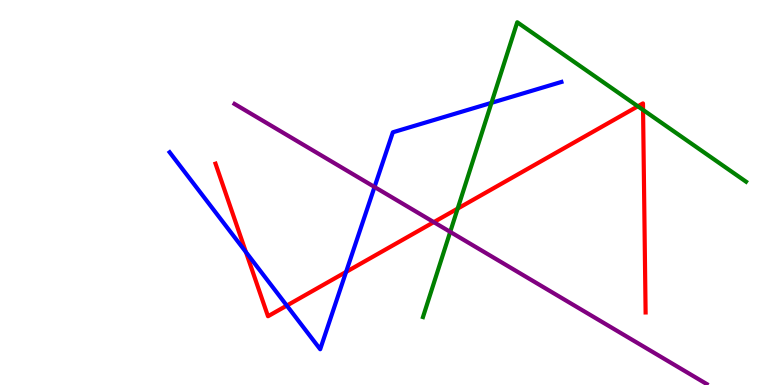[{'lines': ['blue', 'red'], 'intersections': [{'x': 3.17, 'y': 3.45}, {'x': 3.7, 'y': 2.06}, {'x': 4.47, 'y': 2.94}]}, {'lines': ['green', 'red'], 'intersections': [{'x': 5.91, 'y': 4.58}, {'x': 8.23, 'y': 7.24}, {'x': 8.3, 'y': 7.15}]}, {'lines': ['purple', 'red'], 'intersections': [{'x': 5.6, 'y': 4.23}]}, {'lines': ['blue', 'green'], 'intersections': [{'x': 6.34, 'y': 7.33}]}, {'lines': ['blue', 'purple'], 'intersections': [{'x': 4.83, 'y': 5.14}]}, {'lines': ['green', 'purple'], 'intersections': [{'x': 5.81, 'y': 3.98}]}]